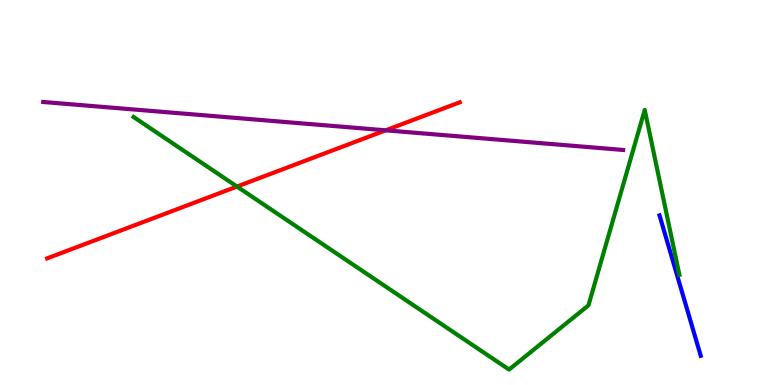[{'lines': ['blue', 'red'], 'intersections': []}, {'lines': ['green', 'red'], 'intersections': [{'x': 3.06, 'y': 5.15}]}, {'lines': ['purple', 'red'], 'intersections': [{'x': 4.98, 'y': 6.62}]}, {'lines': ['blue', 'green'], 'intersections': []}, {'lines': ['blue', 'purple'], 'intersections': []}, {'lines': ['green', 'purple'], 'intersections': []}]